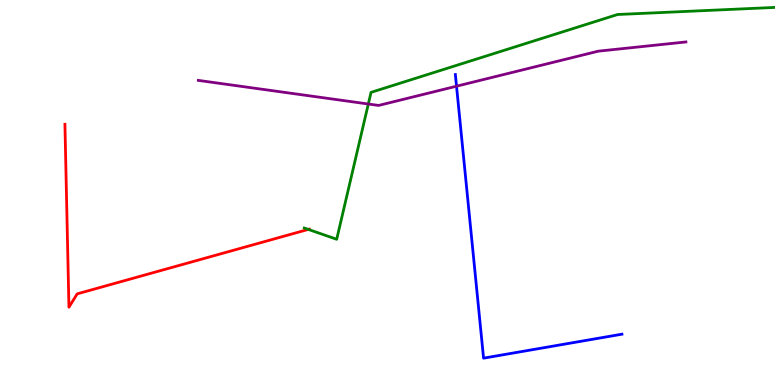[{'lines': ['blue', 'red'], 'intersections': []}, {'lines': ['green', 'red'], 'intersections': [{'x': 3.98, 'y': 4.04}]}, {'lines': ['purple', 'red'], 'intersections': []}, {'lines': ['blue', 'green'], 'intersections': []}, {'lines': ['blue', 'purple'], 'intersections': [{'x': 5.89, 'y': 7.76}]}, {'lines': ['green', 'purple'], 'intersections': [{'x': 4.75, 'y': 7.3}]}]